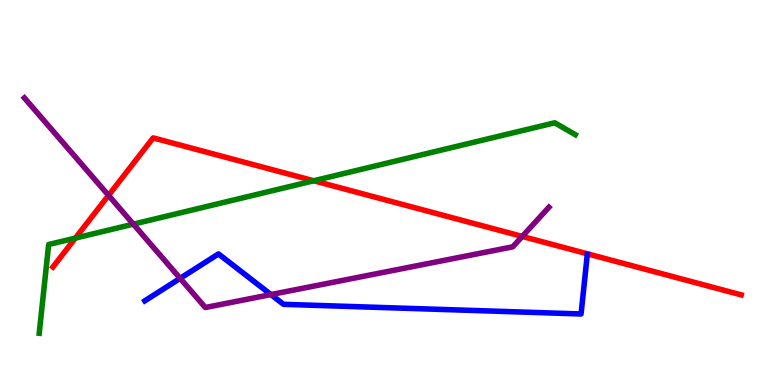[{'lines': ['blue', 'red'], 'intersections': []}, {'lines': ['green', 'red'], 'intersections': [{'x': 0.973, 'y': 3.82}, {'x': 4.05, 'y': 5.3}]}, {'lines': ['purple', 'red'], 'intersections': [{'x': 1.4, 'y': 4.93}, {'x': 6.74, 'y': 3.86}]}, {'lines': ['blue', 'green'], 'intersections': []}, {'lines': ['blue', 'purple'], 'intersections': [{'x': 2.32, 'y': 2.77}, {'x': 3.5, 'y': 2.35}]}, {'lines': ['green', 'purple'], 'intersections': [{'x': 1.72, 'y': 4.18}]}]